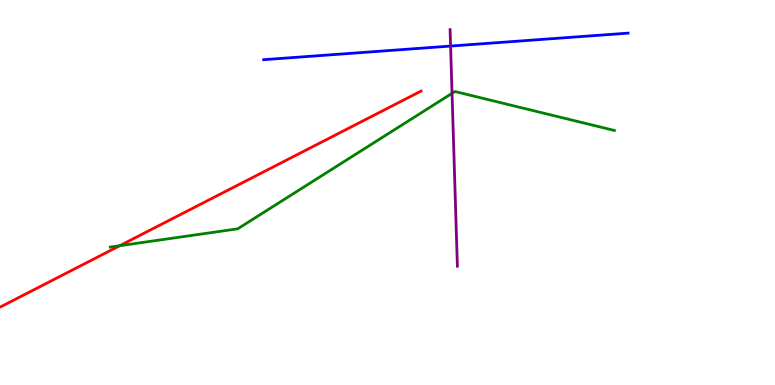[{'lines': ['blue', 'red'], 'intersections': []}, {'lines': ['green', 'red'], 'intersections': [{'x': 1.54, 'y': 3.62}]}, {'lines': ['purple', 'red'], 'intersections': []}, {'lines': ['blue', 'green'], 'intersections': []}, {'lines': ['blue', 'purple'], 'intersections': [{'x': 5.81, 'y': 8.8}]}, {'lines': ['green', 'purple'], 'intersections': [{'x': 5.83, 'y': 7.58}]}]